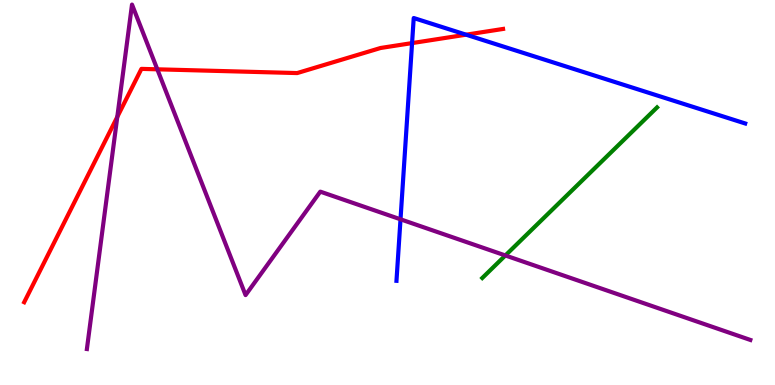[{'lines': ['blue', 'red'], 'intersections': [{'x': 5.32, 'y': 8.88}, {'x': 6.01, 'y': 9.1}]}, {'lines': ['green', 'red'], 'intersections': []}, {'lines': ['purple', 'red'], 'intersections': [{'x': 1.51, 'y': 6.96}, {'x': 2.03, 'y': 8.2}]}, {'lines': ['blue', 'green'], 'intersections': []}, {'lines': ['blue', 'purple'], 'intersections': [{'x': 5.17, 'y': 4.3}]}, {'lines': ['green', 'purple'], 'intersections': [{'x': 6.52, 'y': 3.36}]}]